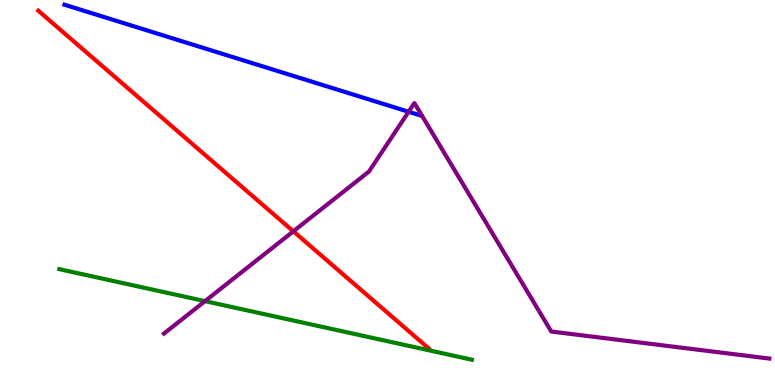[{'lines': ['blue', 'red'], 'intersections': []}, {'lines': ['green', 'red'], 'intersections': []}, {'lines': ['purple', 'red'], 'intersections': [{'x': 3.79, 'y': 3.99}]}, {'lines': ['blue', 'green'], 'intersections': []}, {'lines': ['blue', 'purple'], 'intersections': [{'x': 5.27, 'y': 7.1}]}, {'lines': ['green', 'purple'], 'intersections': [{'x': 2.65, 'y': 2.18}]}]